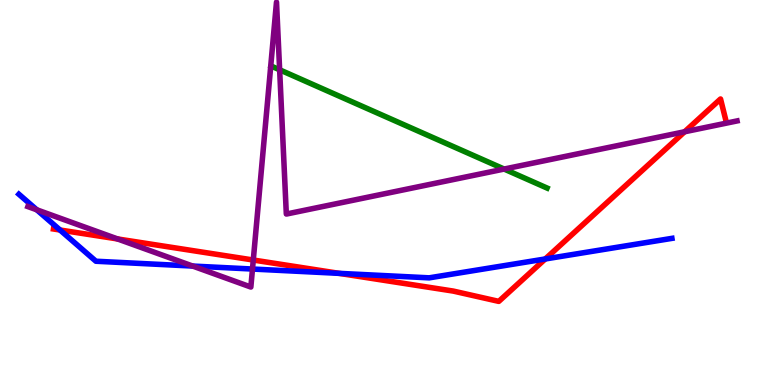[{'lines': ['blue', 'red'], 'intersections': [{'x': 0.774, 'y': 4.03}, {'x': 4.38, 'y': 2.9}, {'x': 7.04, 'y': 3.27}]}, {'lines': ['green', 'red'], 'intersections': []}, {'lines': ['purple', 'red'], 'intersections': [{'x': 1.52, 'y': 3.79}, {'x': 3.27, 'y': 3.25}, {'x': 8.83, 'y': 6.58}]}, {'lines': ['blue', 'green'], 'intersections': []}, {'lines': ['blue', 'purple'], 'intersections': [{'x': 0.475, 'y': 4.55}, {'x': 2.49, 'y': 3.09}, {'x': 3.26, 'y': 3.01}]}, {'lines': ['green', 'purple'], 'intersections': [{'x': 3.61, 'y': 8.19}, {'x': 6.5, 'y': 5.61}]}]